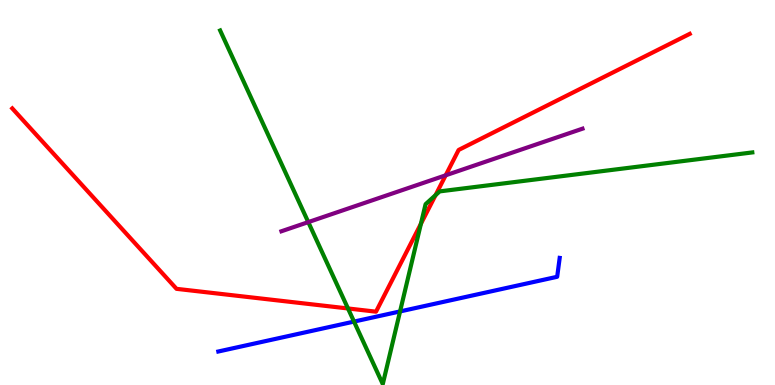[{'lines': ['blue', 'red'], 'intersections': []}, {'lines': ['green', 'red'], 'intersections': [{'x': 4.49, 'y': 1.99}, {'x': 5.43, 'y': 4.19}, {'x': 5.62, 'y': 4.93}]}, {'lines': ['purple', 'red'], 'intersections': [{'x': 5.75, 'y': 5.45}]}, {'lines': ['blue', 'green'], 'intersections': [{'x': 4.57, 'y': 1.65}, {'x': 5.16, 'y': 1.91}]}, {'lines': ['blue', 'purple'], 'intersections': []}, {'lines': ['green', 'purple'], 'intersections': [{'x': 3.98, 'y': 4.23}]}]